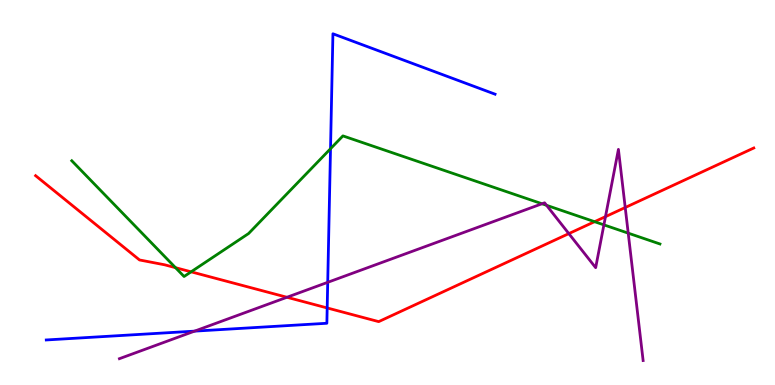[{'lines': ['blue', 'red'], 'intersections': [{'x': 4.22, 'y': 2.0}]}, {'lines': ['green', 'red'], 'intersections': [{'x': 2.26, 'y': 3.05}, {'x': 2.47, 'y': 2.94}, {'x': 7.67, 'y': 4.24}]}, {'lines': ['purple', 'red'], 'intersections': [{'x': 3.7, 'y': 2.28}, {'x': 7.34, 'y': 3.93}, {'x': 7.81, 'y': 4.37}, {'x': 8.07, 'y': 4.61}]}, {'lines': ['blue', 'green'], 'intersections': [{'x': 4.26, 'y': 6.14}]}, {'lines': ['blue', 'purple'], 'intersections': [{'x': 2.51, 'y': 1.4}, {'x': 4.23, 'y': 2.67}]}, {'lines': ['green', 'purple'], 'intersections': [{'x': 6.99, 'y': 4.71}, {'x': 7.05, 'y': 4.67}, {'x': 7.79, 'y': 4.16}, {'x': 8.11, 'y': 3.94}]}]